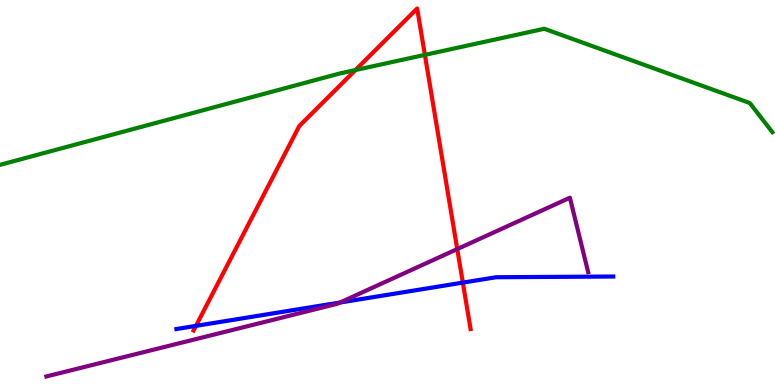[{'lines': ['blue', 'red'], 'intersections': [{'x': 2.53, 'y': 1.54}, {'x': 5.97, 'y': 2.66}]}, {'lines': ['green', 'red'], 'intersections': [{'x': 4.59, 'y': 8.18}, {'x': 5.48, 'y': 8.57}]}, {'lines': ['purple', 'red'], 'intersections': [{'x': 5.9, 'y': 3.53}]}, {'lines': ['blue', 'green'], 'intersections': []}, {'lines': ['blue', 'purple'], 'intersections': [{'x': 4.39, 'y': 2.14}]}, {'lines': ['green', 'purple'], 'intersections': []}]